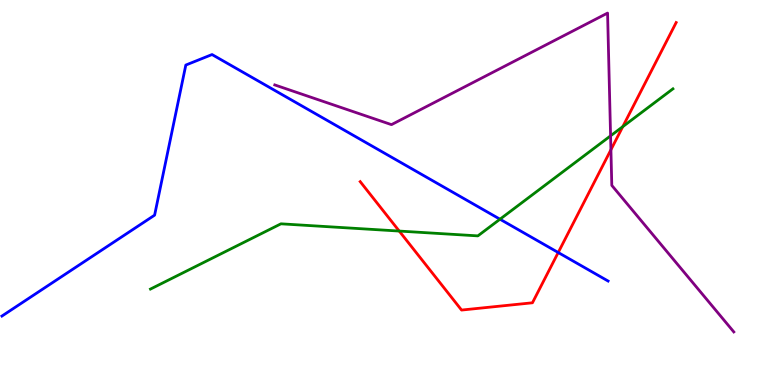[{'lines': ['blue', 'red'], 'intersections': [{'x': 7.2, 'y': 3.44}]}, {'lines': ['green', 'red'], 'intersections': [{'x': 5.15, 'y': 4.0}, {'x': 8.04, 'y': 6.71}]}, {'lines': ['purple', 'red'], 'intersections': [{'x': 7.88, 'y': 6.11}]}, {'lines': ['blue', 'green'], 'intersections': [{'x': 6.45, 'y': 4.31}]}, {'lines': ['blue', 'purple'], 'intersections': []}, {'lines': ['green', 'purple'], 'intersections': [{'x': 7.88, 'y': 6.47}]}]